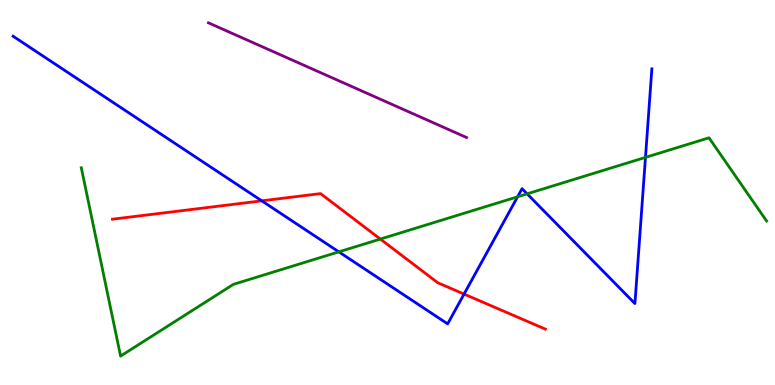[{'lines': ['blue', 'red'], 'intersections': [{'x': 3.38, 'y': 4.78}, {'x': 5.99, 'y': 2.36}]}, {'lines': ['green', 'red'], 'intersections': [{'x': 4.91, 'y': 3.79}]}, {'lines': ['purple', 'red'], 'intersections': []}, {'lines': ['blue', 'green'], 'intersections': [{'x': 4.37, 'y': 3.46}, {'x': 6.68, 'y': 4.89}, {'x': 6.8, 'y': 4.97}, {'x': 8.33, 'y': 5.91}]}, {'lines': ['blue', 'purple'], 'intersections': []}, {'lines': ['green', 'purple'], 'intersections': []}]